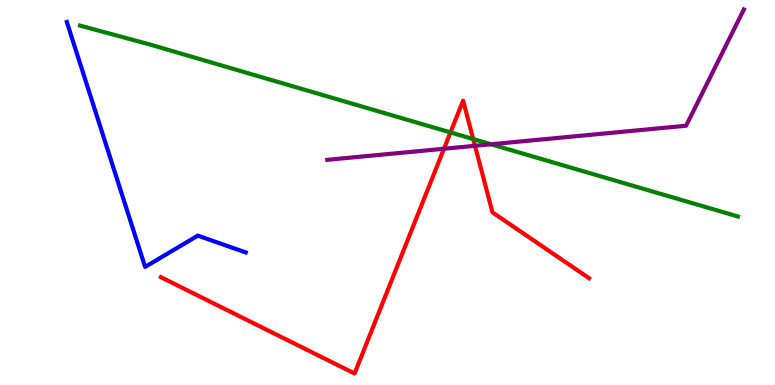[{'lines': ['blue', 'red'], 'intersections': []}, {'lines': ['green', 'red'], 'intersections': [{'x': 5.81, 'y': 6.56}, {'x': 6.11, 'y': 6.39}]}, {'lines': ['purple', 'red'], 'intersections': [{'x': 5.73, 'y': 6.14}, {'x': 6.13, 'y': 6.21}]}, {'lines': ['blue', 'green'], 'intersections': []}, {'lines': ['blue', 'purple'], 'intersections': []}, {'lines': ['green', 'purple'], 'intersections': [{'x': 6.34, 'y': 6.25}]}]